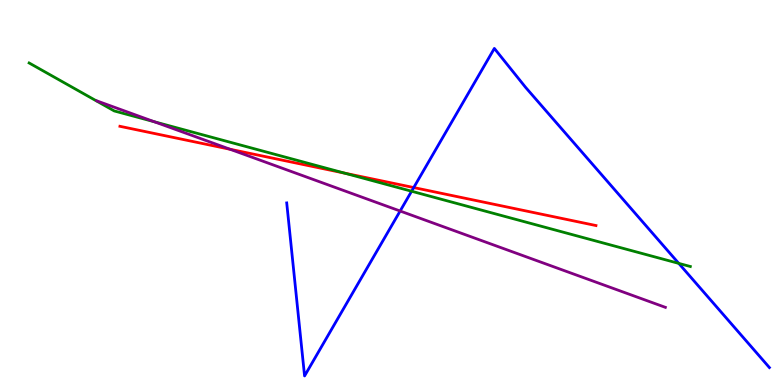[{'lines': ['blue', 'red'], 'intersections': [{'x': 5.34, 'y': 5.13}]}, {'lines': ['green', 'red'], 'intersections': [{'x': 4.45, 'y': 5.5}]}, {'lines': ['purple', 'red'], 'intersections': [{'x': 2.97, 'y': 6.12}]}, {'lines': ['blue', 'green'], 'intersections': [{'x': 5.31, 'y': 5.03}, {'x': 8.76, 'y': 3.16}]}, {'lines': ['blue', 'purple'], 'intersections': [{'x': 5.16, 'y': 4.52}]}, {'lines': ['green', 'purple'], 'intersections': [{'x': 1.99, 'y': 6.84}]}]